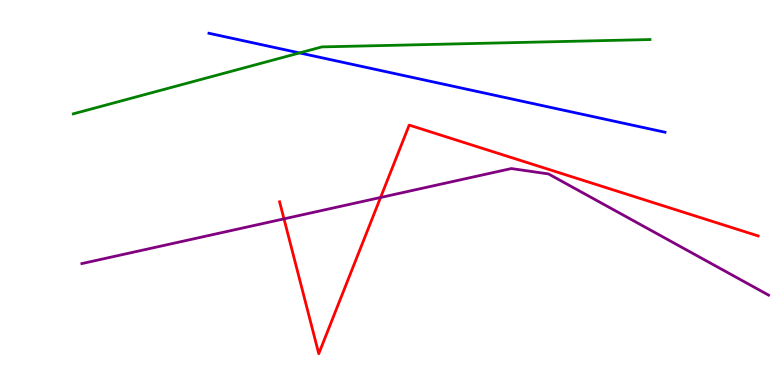[{'lines': ['blue', 'red'], 'intersections': []}, {'lines': ['green', 'red'], 'intersections': []}, {'lines': ['purple', 'red'], 'intersections': [{'x': 3.66, 'y': 4.32}, {'x': 4.91, 'y': 4.87}]}, {'lines': ['blue', 'green'], 'intersections': [{'x': 3.87, 'y': 8.63}]}, {'lines': ['blue', 'purple'], 'intersections': []}, {'lines': ['green', 'purple'], 'intersections': []}]